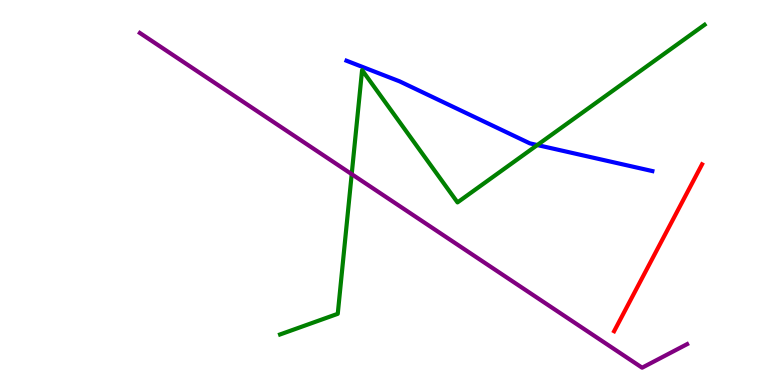[{'lines': ['blue', 'red'], 'intersections': []}, {'lines': ['green', 'red'], 'intersections': []}, {'lines': ['purple', 'red'], 'intersections': []}, {'lines': ['blue', 'green'], 'intersections': [{'x': 6.93, 'y': 6.23}]}, {'lines': ['blue', 'purple'], 'intersections': []}, {'lines': ['green', 'purple'], 'intersections': [{'x': 4.54, 'y': 5.48}]}]